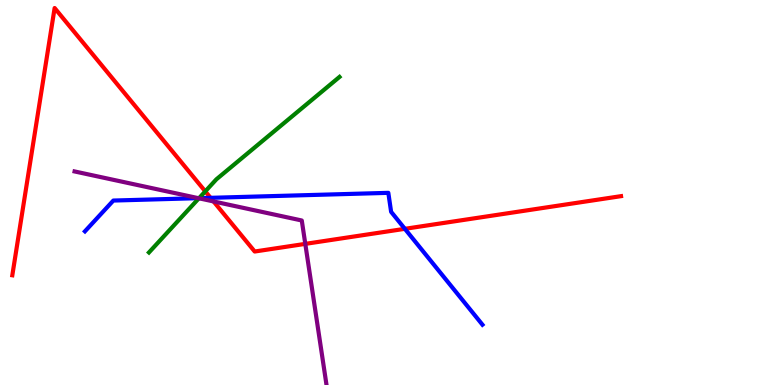[{'lines': ['blue', 'red'], 'intersections': [{'x': 2.72, 'y': 4.86}, {'x': 5.22, 'y': 4.06}]}, {'lines': ['green', 'red'], 'intersections': [{'x': 2.65, 'y': 5.03}]}, {'lines': ['purple', 'red'], 'intersections': [{'x': 2.76, 'y': 4.77}, {'x': 3.94, 'y': 3.67}]}, {'lines': ['blue', 'green'], 'intersections': [{'x': 2.57, 'y': 4.85}]}, {'lines': ['blue', 'purple'], 'intersections': [{'x': 2.56, 'y': 4.85}]}, {'lines': ['green', 'purple'], 'intersections': [{'x': 2.57, 'y': 4.85}]}]